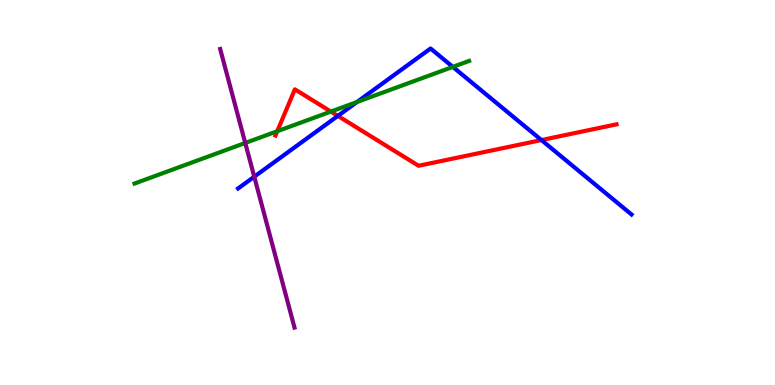[{'lines': ['blue', 'red'], 'intersections': [{'x': 4.36, 'y': 6.99}, {'x': 6.99, 'y': 6.36}]}, {'lines': ['green', 'red'], 'intersections': [{'x': 3.58, 'y': 6.59}, {'x': 4.27, 'y': 7.1}]}, {'lines': ['purple', 'red'], 'intersections': []}, {'lines': ['blue', 'green'], 'intersections': [{'x': 4.61, 'y': 7.35}, {'x': 5.84, 'y': 8.26}]}, {'lines': ['blue', 'purple'], 'intersections': [{'x': 3.28, 'y': 5.41}]}, {'lines': ['green', 'purple'], 'intersections': [{'x': 3.16, 'y': 6.29}]}]